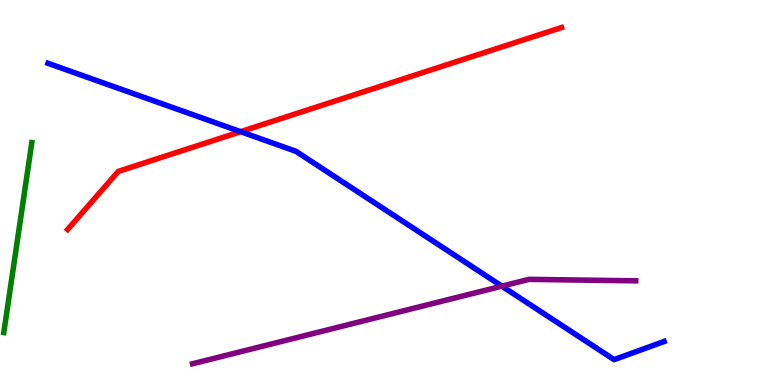[{'lines': ['blue', 'red'], 'intersections': [{'x': 3.11, 'y': 6.58}]}, {'lines': ['green', 'red'], 'intersections': []}, {'lines': ['purple', 'red'], 'intersections': []}, {'lines': ['blue', 'green'], 'intersections': []}, {'lines': ['blue', 'purple'], 'intersections': [{'x': 6.48, 'y': 2.57}]}, {'lines': ['green', 'purple'], 'intersections': []}]